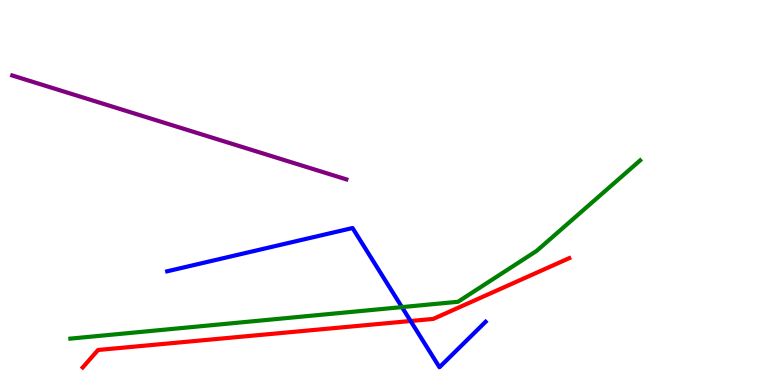[{'lines': ['blue', 'red'], 'intersections': [{'x': 5.3, 'y': 1.66}]}, {'lines': ['green', 'red'], 'intersections': []}, {'lines': ['purple', 'red'], 'intersections': []}, {'lines': ['blue', 'green'], 'intersections': [{'x': 5.19, 'y': 2.02}]}, {'lines': ['blue', 'purple'], 'intersections': []}, {'lines': ['green', 'purple'], 'intersections': []}]